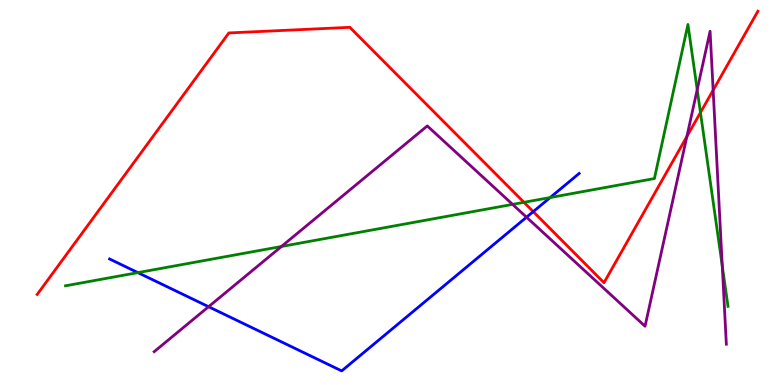[{'lines': ['blue', 'red'], 'intersections': [{'x': 6.88, 'y': 4.5}]}, {'lines': ['green', 'red'], 'intersections': [{'x': 6.76, 'y': 4.75}, {'x': 9.04, 'y': 7.08}]}, {'lines': ['purple', 'red'], 'intersections': [{'x': 8.86, 'y': 6.45}, {'x': 9.2, 'y': 7.66}]}, {'lines': ['blue', 'green'], 'intersections': [{'x': 1.78, 'y': 2.92}, {'x': 7.1, 'y': 4.87}]}, {'lines': ['blue', 'purple'], 'intersections': [{'x': 2.69, 'y': 2.03}, {'x': 6.79, 'y': 4.36}]}, {'lines': ['green', 'purple'], 'intersections': [{'x': 3.63, 'y': 3.6}, {'x': 6.61, 'y': 4.69}, {'x': 9.0, 'y': 7.67}, {'x': 9.32, 'y': 3.09}]}]